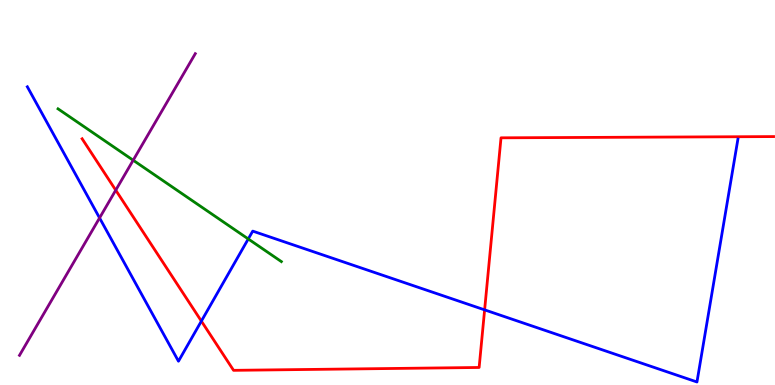[{'lines': ['blue', 'red'], 'intersections': [{'x': 2.6, 'y': 1.66}, {'x': 6.25, 'y': 1.95}]}, {'lines': ['green', 'red'], 'intersections': []}, {'lines': ['purple', 'red'], 'intersections': [{'x': 1.49, 'y': 5.06}]}, {'lines': ['blue', 'green'], 'intersections': [{'x': 3.2, 'y': 3.79}]}, {'lines': ['blue', 'purple'], 'intersections': [{'x': 1.28, 'y': 4.34}]}, {'lines': ['green', 'purple'], 'intersections': [{'x': 1.72, 'y': 5.84}]}]